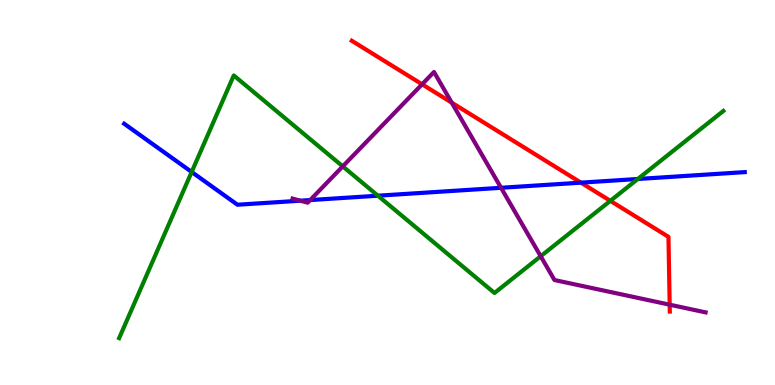[{'lines': ['blue', 'red'], 'intersections': [{'x': 7.5, 'y': 5.26}]}, {'lines': ['green', 'red'], 'intersections': [{'x': 7.88, 'y': 4.78}]}, {'lines': ['purple', 'red'], 'intersections': [{'x': 5.45, 'y': 7.81}, {'x': 5.83, 'y': 7.33}, {'x': 8.64, 'y': 2.09}]}, {'lines': ['blue', 'green'], 'intersections': [{'x': 2.47, 'y': 5.53}, {'x': 4.88, 'y': 4.92}, {'x': 8.23, 'y': 5.35}]}, {'lines': ['blue', 'purple'], 'intersections': [{'x': 3.87, 'y': 4.79}, {'x': 4.0, 'y': 4.8}, {'x': 6.47, 'y': 5.12}]}, {'lines': ['green', 'purple'], 'intersections': [{'x': 4.42, 'y': 5.68}, {'x': 6.98, 'y': 3.34}]}]